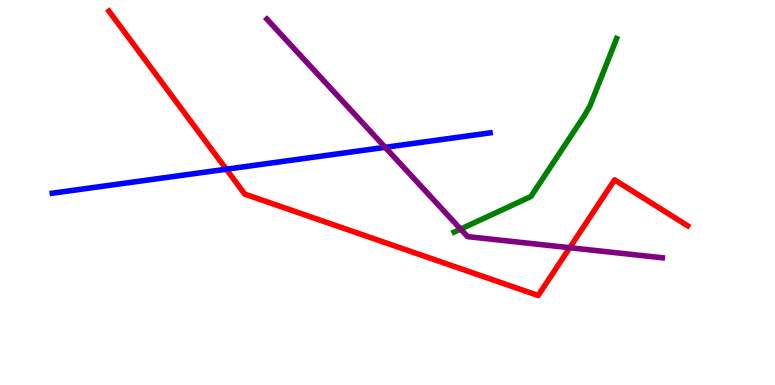[{'lines': ['blue', 'red'], 'intersections': [{'x': 2.92, 'y': 5.6}]}, {'lines': ['green', 'red'], 'intersections': []}, {'lines': ['purple', 'red'], 'intersections': [{'x': 7.35, 'y': 3.57}]}, {'lines': ['blue', 'green'], 'intersections': []}, {'lines': ['blue', 'purple'], 'intersections': [{'x': 4.97, 'y': 6.17}]}, {'lines': ['green', 'purple'], 'intersections': [{'x': 5.94, 'y': 4.05}]}]